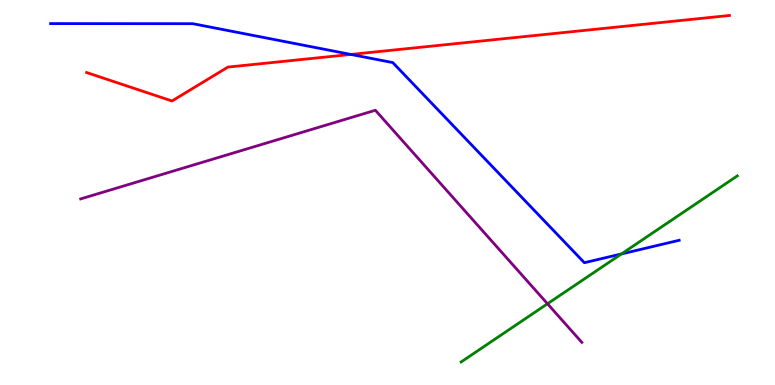[{'lines': ['blue', 'red'], 'intersections': [{'x': 4.53, 'y': 8.59}]}, {'lines': ['green', 'red'], 'intersections': []}, {'lines': ['purple', 'red'], 'intersections': []}, {'lines': ['blue', 'green'], 'intersections': [{'x': 8.02, 'y': 3.4}]}, {'lines': ['blue', 'purple'], 'intersections': []}, {'lines': ['green', 'purple'], 'intersections': [{'x': 7.06, 'y': 2.11}]}]